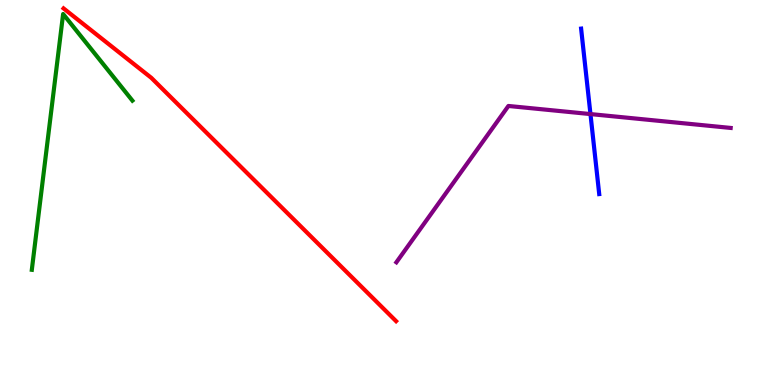[{'lines': ['blue', 'red'], 'intersections': []}, {'lines': ['green', 'red'], 'intersections': []}, {'lines': ['purple', 'red'], 'intersections': []}, {'lines': ['blue', 'green'], 'intersections': []}, {'lines': ['blue', 'purple'], 'intersections': [{'x': 7.62, 'y': 7.04}]}, {'lines': ['green', 'purple'], 'intersections': []}]